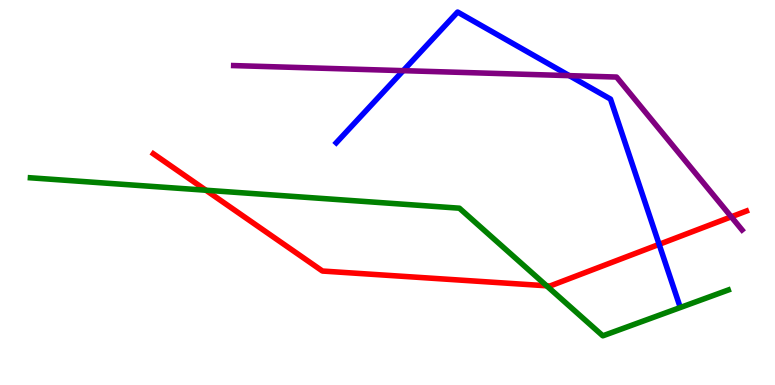[{'lines': ['blue', 'red'], 'intersections': [{'x': 8.5, 'y': 3.65}]}, {'lines': ['green', 'red'], 'intersections': [{'x': 2.66, 'y': 5.06}, {'x': 7.05, 'y': 2.58}]}, {'lines': ['purple', 'red'], 'intersections': [{'x': 9.44, 'y': 4.37}]}, {'lines': ['blue', 'green'], 'intersections': []}, {'lines': ['blue', 'purple'], 'intersections': [{'x': 5.2, 'y': 8.16}, {'x': 7.35, 'y': 8.04}]}, {'lines': ['green', 'purple'], 'intersections': []}]